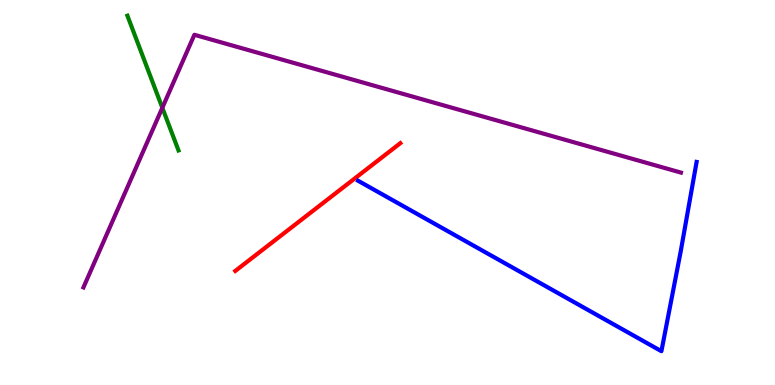[{'lines': ['blue', 'red'], 'intersections': []}, {'lines': ['green', 'red'], 'intersections': []}, {'lines': ['purple', 'red'], 'intersections': []}, {'lines': ['blue', 'green'], 'intersections': []}, {'lines': ['blue', 'purple'], 'intersections': []}, {'lines': ['green', 'purple'], 'intersections': [{'x': 2.09, 'y': 7.2}]}]